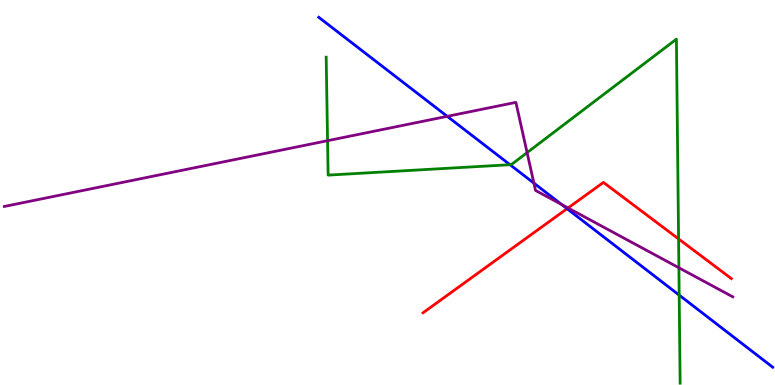[{'lines': ['blue', 'red'], 'intersections': [{'x': 7.32, 'y': 4.58}]}, {'lines': ['green', 'red'], 'intersections': [{'x': 8.76, 'y': 3.79}]}, {'lines': ['purple', 'red'], 'intersections': [{'x': 7.33, 'y': 4.6}]}, {'lines': ['blue', 'green'], 'intersections': [{'x': 6.58, 'y': 5.72}, {'x': 8.76, 'y': 2.33}]}, {'lines': ['blue', 'purple'], 'intersections': [{'x': 5.77, 'y': 6.98}, {'x': 6.89, 'y': 5.24}, {'x': 7.25, 'y': 4.69}]}, {'lines': ['green', 'purple'], 'intersections': [{'x': 4.23, 'y': 6.35}, {'x': 6.8, 'y': 6.04}, {'x': 8.76, 'y': 3.05}]}]